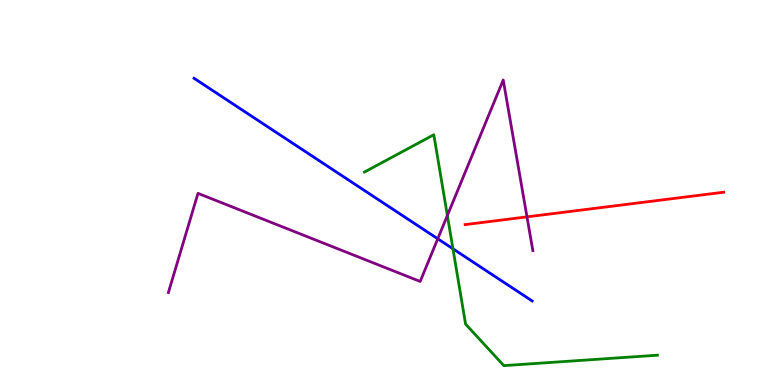[{'lines': ['blue', 'red'], 'intersections': []}, {'lines': ['green', 'red'], 'intersections': []}, {'lines': ['purple', 'red'], 'intersections': [{'x': 6.8, 'y': 4.37}]}, {'lines': ['blue', 'green'], 'intersections': [{'x': 5.84, 'y': 3.54}]}, {'lines': ['blue', 'purple'], 'intersections': [{'x': 5.65, 'y': 3.8}]}, {'lines': ['green', 'purple'], 'intersections': [{'x': 5.77, 'y': 4.4}]}]